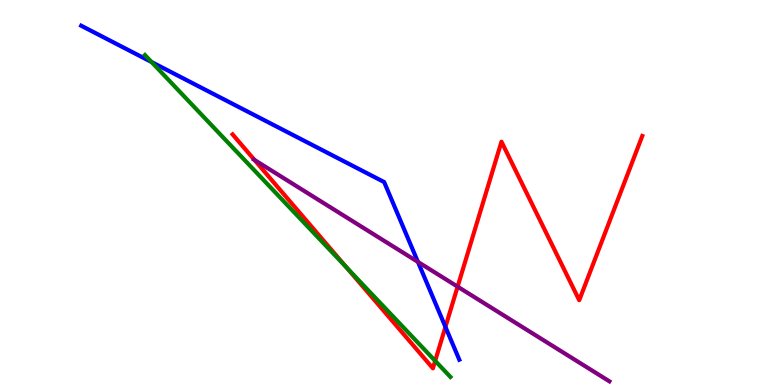[{'lines': ['blue', 'red'], 'intersections': [{'x': 5.75, 'y': 1.51}]}, {'lines': ['green', 'red'], 'intersections': [{'x': 4.47, 'y': 3.05}, {'x': 5.62, 'y': 0.627}]}, {'lines': ['purple', 'red'], 'intersections': [{'x': 3.28, 'y': 5.85}, {'x': 5.9, 'y': 2.55}]}, {'lines': ['blue', 'green'], 'intersections': [{'x': 1.96, 'y': 8.39}]}, {'lines': ['blue', 'purple'], 'intersections': [{'x': 5.39, 'y': 3.2}]}, {'lines': ['green', 'purple'], 'intersections': []}]